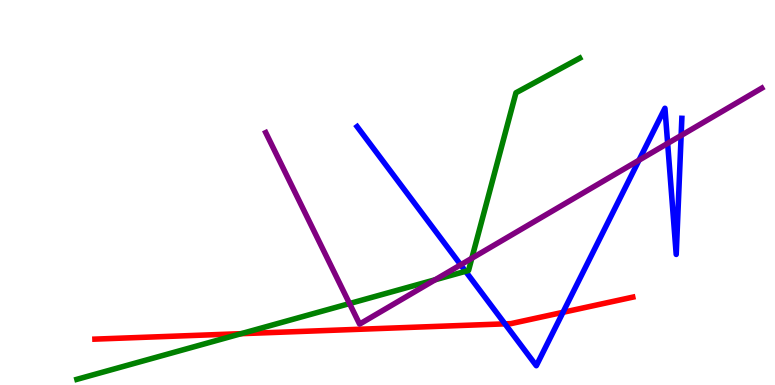[{'lines': ['blue', 'red'], 'intersections': [{'x': 6.52, 'y': 1.59}, {'x': 7.26, 'y': 1.89}]}, {'lines': ['green', 'red'], 'intersections': [{'x': 3.11, 'y': 1.33}]}, {'lines': ['purple', 'red'], 'intersections': []}, {'lines': ['blue', 'green'], 'intersections': [{'x': 6.01, 'y': 2.95}]}, {'lines': ['blue', 'purple'], 'intersections': [{'x': 5.94, 'y': 3.12}, {'x': 8.25, 'y': 5.84}, {'x': 8.61, 'y': 6.28}, {'x': 8.79, 'y': 6.48}]}, {'lines': ['green', 'purple'], 'intersections': [{'x': 4.51, 'y': 2.12}, {'x': 5.62, 'y': 2.73}, {'x': 6.09, 'y': 3.29}]}]